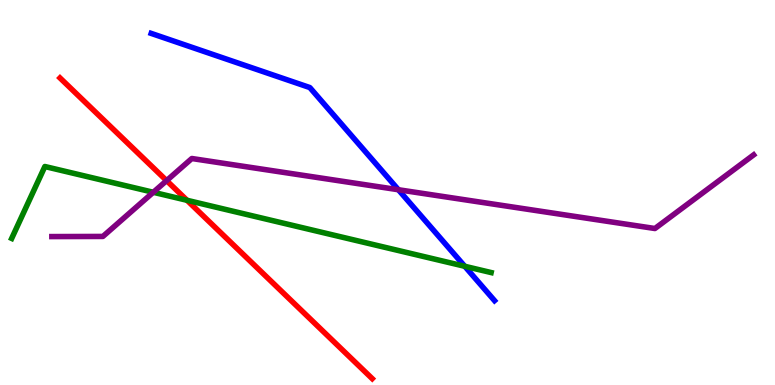[{'lines': ['blue', 'red'], 'intersections': []}, {'lines': ['green', 'red'], 'intersections': [{'x': 2.41, 'y': 4.8}]}, {'lines': ['purple', 'red'], 'intersections': [{'x': 2.15, 'y': 5.31}]}, {'lines': ['blue', 'green'], 'intersections': [{'x': 6.0, 'y': 3.08}]}, {'lines': ['blue', 'purple'], 'intersections': [{'x': 5.14, 'y': 5.07}]}, {'lines': ['green', 'purple'], 'intersections': [{'x': 1.98, 'y': 5.01}]}]